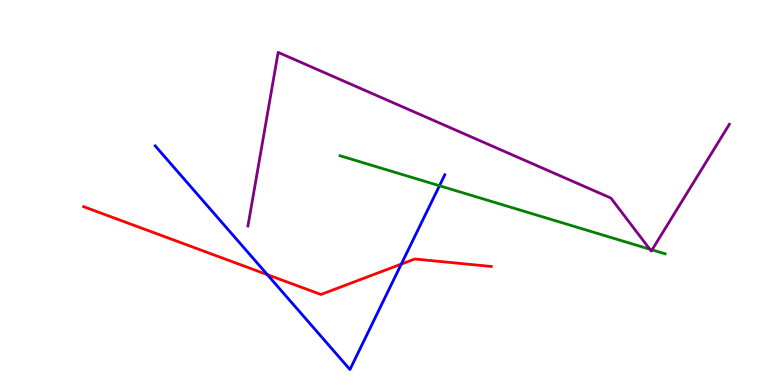[{'lines': ['blue', 'red'], 'intersections': [{'x': 3.45, 'y': 2.87}, {'x': 5.18, 'y': 3.14}]}, {'lines': ['green', 'red'], 'intersections': []}, {'lines': ['purple', 'red'], 'intersections': []}, {'lines': ['blue', 'green'], 'intersections': [{'x': 5.67, 'y': 5.18}]}, {'lines': ['blue', 'purple'], 'intersections': []}, {'lines': ['green', 'purple'], 'intersections': [{'x': 8.39, 'y': 3.53}, {'x': 8.41, 'y': 3.51}]}]